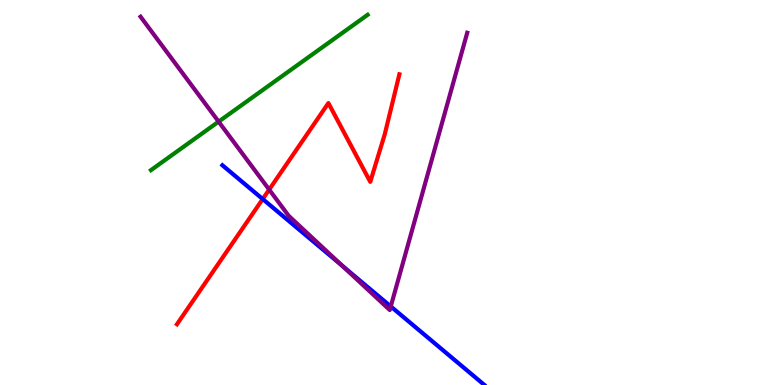[{'lines': ['blue', 'red'], 'intersections': [{'x': 3.39, 'y': 4.83}]}, {'lines': ['green', 'red'], 'intersections': []}, {'lines': ['purple', 'red'], 'intersections': [{'x': 3.47, 'y': 5.08}]}, {'lines': ['blue', 'green'], 'intersections': []}, {'lines': ['blue', 'purple'], 'intersections': [{'x': 4.42, 'y': 3.09}, {'x': 5.04, 'y': 2.04}]}, {'lines': ['green', 'purple'], 'intersections': [{'x': 2.82, 'y': 6.84}]}]